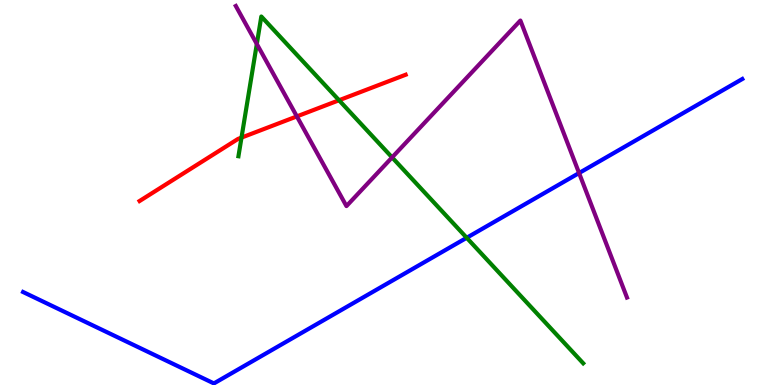[{'lines': ['blue', 'red'], 'intersections': []}, {'lines': ['green', 'red'], 'intersections': [{'x': 3.12, 'y': 6.43}, {'x': 4.37, 'y': 7.4}]}, {'lines': ['purple', 'red'], 'intersections': [{'x': 3.83, 'y': 6.98}]}, {'lines': ['blue', 'green'], 'intersections': [{'x': 6.02, 'y': 3.82}]}, {'lines': ['blue', 'purple'], 'intersections': [{'x': 7.47, 'y': 5.51}]}, {'lines': ['green', 'purple'], 'intersections': [{'x': 3.31, 'y': 8.86}, {'x': 5.06, 'y': 5.91}]}]